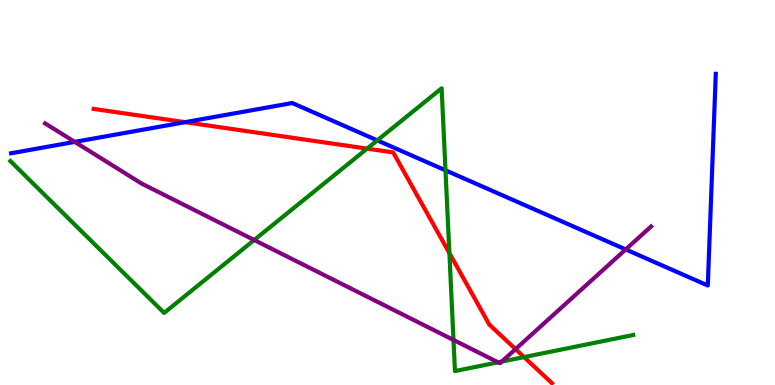[{'lines': ['blue', 'red'], 'intersections': [{'x': 2.39, 'y': 6.83}]}, {'lines': ['green', 'red'], 'intersections': [{'x': 4.74, 'y': 6.14}, {'x': 5.8, 'y': 3.43}, {'x': 6.76, 'y': 0.725}]}, {'lines': ['purple', 'red'], 'intersections': [{'x': 6.65, 'y': 0.932}]}, {'lines': ['blue', 'green'], 'intersections': [{'x': 4.87, 'y': 6.35}, {'x': 5.75, 'y': 5.58}]}, {'lines': ['blue', 'purple'], 'intersections': [{'x': 0.965, 'y': 6.31}, {'x': 8.07, 'y': 3.52}]}, {'lines': ['green', 'purple'], 'intersections': [{'x': 3.28, 'y': 3.77}, {'x': 5.85, 'y': 1.17}, {'x': 6.43, 'y': 0.589}, {'x': 6.47, 'y': 0.608}]}]